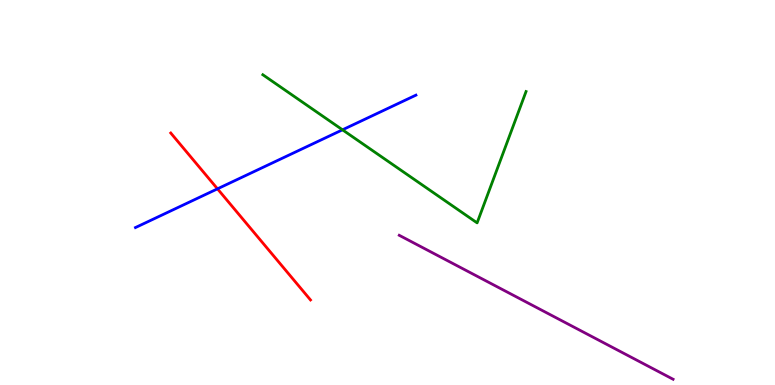[{'lines': ['blue', 'red'], 'intersections': [{'x': 2.81, 'y': 5.1}]}, {'lines': ['green', 'red'], 'intersections': []}, {'lines': ['purple', 'red'], 'intersections': []}, {'lines': ['blue', 'green'], 'intersections': [{'x': 4.42, 'y': 6.63}]}, {'lines': ['blue', 'purple'], 'intersections': []}, {'lines': ['green', 'purple'], 'intersections': []}]